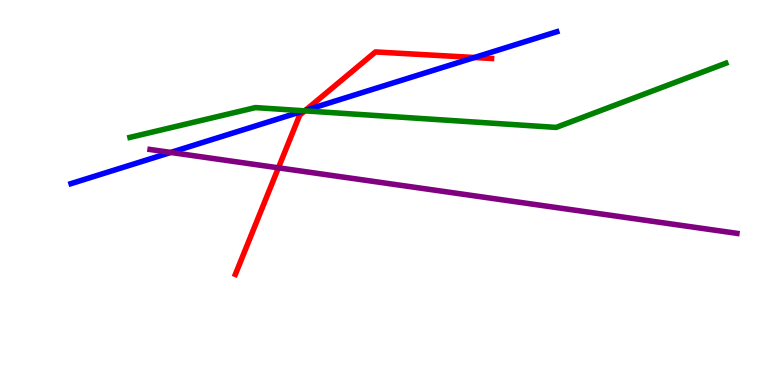[{'lines': ['blue', 'red'], 'intersections': [{'x': 3.94, 'y': 7.13}, {'x': 6.12, 'y': 8.51}]}, {'lines': ['green', 'red'], 'intersections': [{'x': 3.93, 'y': 7.12}]}, {'lines': ['purple', 'red'], 'intersections': [{'x': 3.59, 'y': 5.64}]}, {'lines': ['blue', 'green'], 'intersections': [{'x': 3.92, 'y': 7.12}]}, {'lines': ['blue', 'purple'], 'intersections': [{'x': 2.2, 'y': 6.04}]}, {'lines': ['green', 'purple'], 'intersections': []}]